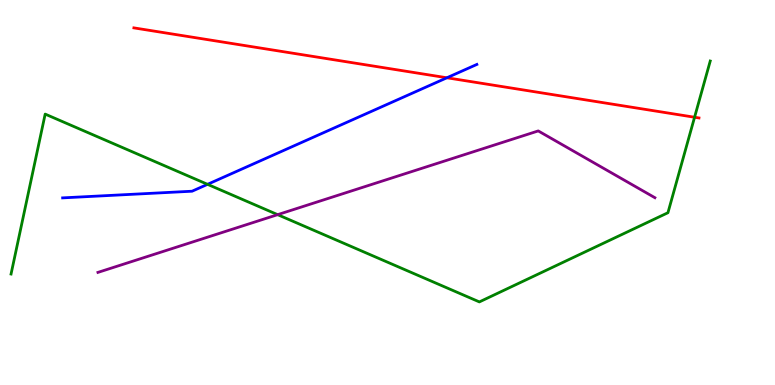[{'lines': ['blue', 'red'], 'intersections': [{'x': 5.77, 'y': 7.98}]}, {'lines': ['green', 'red'], 'intersections': [{'x': 8.96, 'y': 6.95}]}, {'lines': ['purple', 'red'], 'intersections': []}, {'lines': ['blue', 'green'], 'intersections': [{'x': 2.68, 'y': 5.21}]}, {'lines': ['blue', 'purple'], 'intersections': []}, {'lines': ['green', 'purple'], 'intersections': [{'x': 3.58, 'y': 4.42}]}]